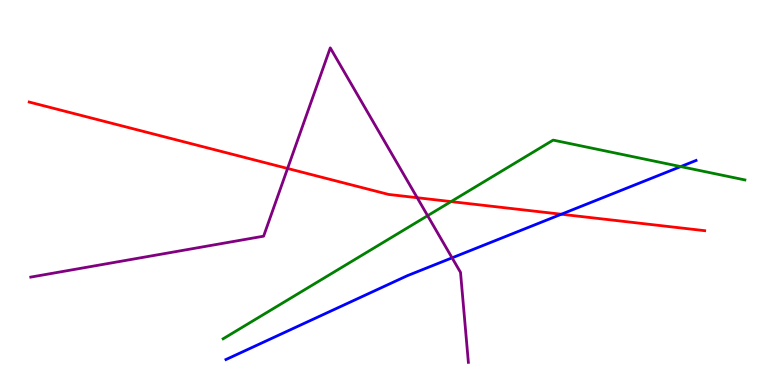[{'lines': ['blue', 'red'], 'intersections': [{'x': 7.24, 'y': 4.44}]}, {'lines': ['green', 'red'], 'intersections': [{'x': 5.82, 'y': 4.76}]}, {'lines': ['purple', 'red'], 'intersections': [{'x': 3.71, 'y': 5.62}, {'x': 5.38, 'y': 4.86}]}, {'lines': ['blue', 'green'], 'intersections': [{'x': 8.78, 'y': 5.67}]}, {'lines': ['blue', 'purple'], 'intersections': [{'x': 5.83, 'y': 3.3}]}, {'lines': ['green', 'purple'], 'intersections': [{'x': 5.52, 'y': 4.4}]}]